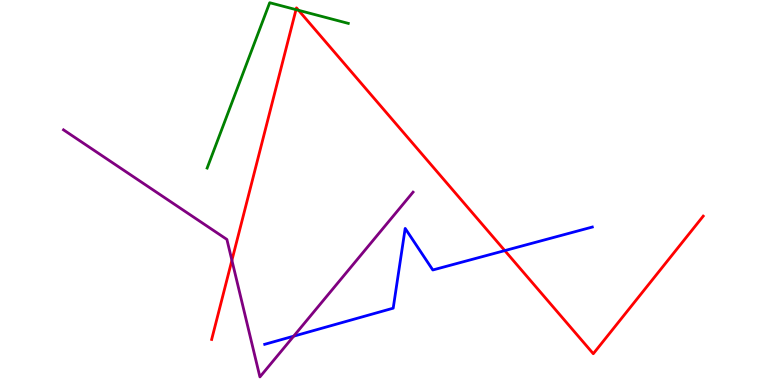[{'lines': ['blue', 'red'], 'intersections': [{'x': 6.51, 'y': 3.49}]}, {'lines': ['green', 'red'], 'intersections': [{'x': 3.82, 'y': 9.75}, {'x': 3.85, 'y': 9.73}]}, {'lines': ['purple', 'red'], 'intersections': [{'x': 2.99, 'y': 3.24}]}, {'lines': ['blue', 'green'], 'intersections': []}, {'lines': ['blue', 'purple'], 'intersections': [{'x': 3.79, 'y': 1.27}]}, {'lines': ['green', 'purple'], 'intersections': []}]